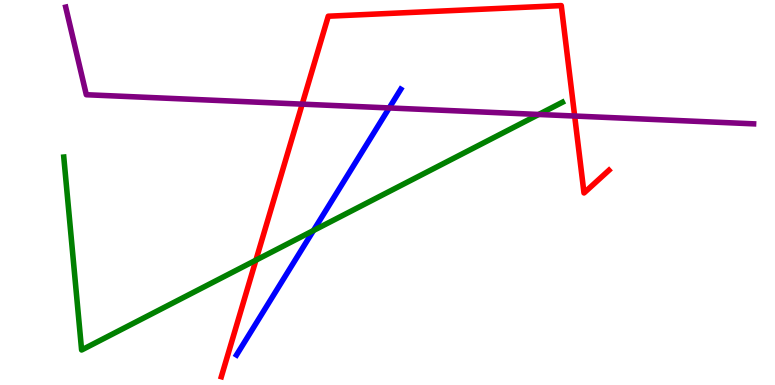[{'lines': ['blue', 'red'], 'intersections': []}, {'lines': ['green', 'red'], 'intersections': [{'x': 3.3, 'y': 3.24}]}, {'lines': ['purple', 'red'], 'intersections': [{'x': 3.9, 'y': 7.29}, {'x': 7.42, 'y': 6.99}]}, {'lines': ['blue', 'green'], 'intersections': [{'x': 4.04, 'y': 4.01}]}, {'lines': ['blue', 'purple'], 'intersections': [{'x': 5.02, 'y': 7.2}]}, {'lines': ['green', 'purple'], 'intersections': [{'x': 6.95, 'y': 7.03}]}]